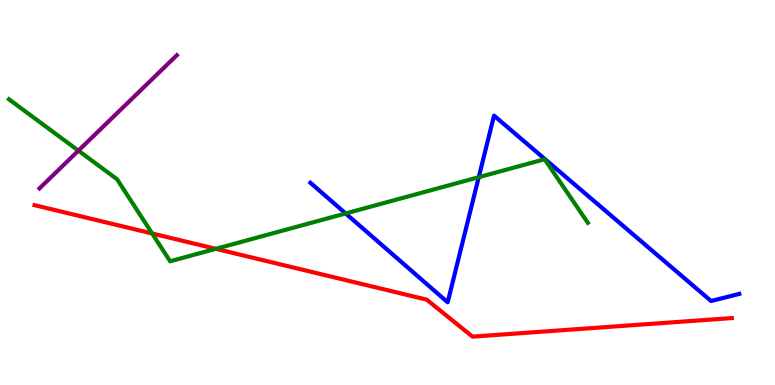[{'lines': ['blue', 'red'], 'intersections': []}, {'lines': ['green', 'red'], 'intersections': [{'x': 1.96, 'y': 3.94}, {'x': 2.78, 'y': 3.54}]}, {'lines': ['purple', 'red'], 'intersections': []}, {'lines': ['blue', 'green'], 'intersections': [{'x': 4.46, 'y': 4.46}, {'x': 6.18, 'y': 5.4}]}, {'lines': ['blue', 'purple'], 'intersections': []}, {'lines': ['green', 'purple'], 'intersections': [{'x': 1.01, 'y': 6.09}]}]